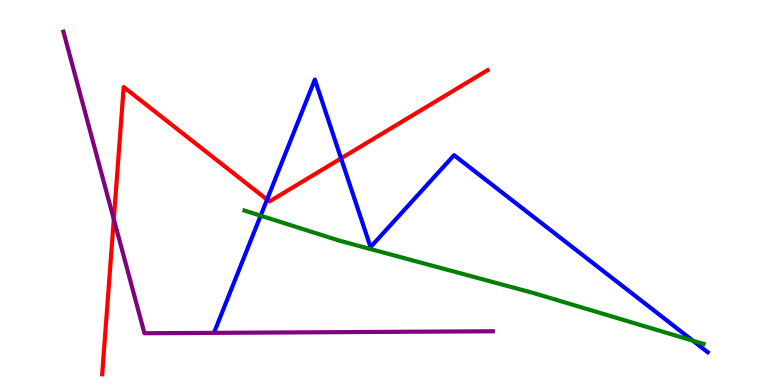[{'lines': ['blue', 'red'], 'intersections': [{'x': 3.45, 'y': 4.82}, {'x': 4.4, 'y': 5.89}]}, {'lines': ['green', 'red'], 'intersections': []}, {'lines': ['purple', 'red'], 'intersections': [{'x': 1.47, 'y': 4.31}]}, {'lines': ['blue', 'green'], 'intersections': [{'x': 3.36, 'y': 4.4}, {'x': 8.94, 'y': 1.15}]}, {'lines': ['blue', 'purple'], 'intersections': []}, {'lines': ['green', 'purple'], 'intersections': []}]